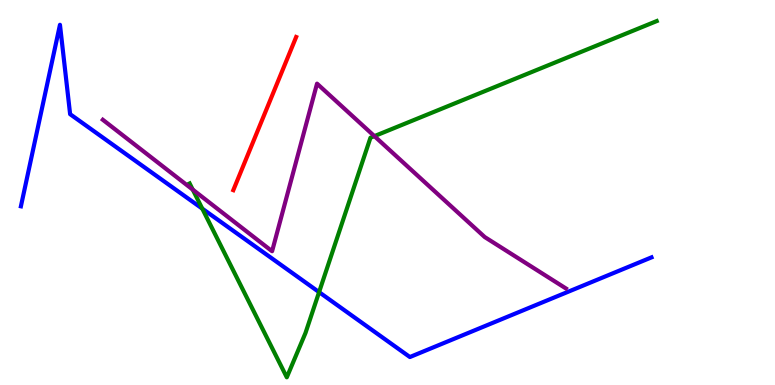[{'lines': ['blue', 'red'], 'intersections': []}, {'lines': ['green', 'red'], 'intersections': []}, {'lines': ['purple', 'red'], 'intersections': []}, {'lines': ['blue', 'green'], 'intersections': [{'x': 2.61, 'y': 4.58}, {'x': 4.12, 'y': 2.41}]}, {'lines': ['blue', 'purple'], 'intersections': []}, {'lines': ['green', 'purple'], 'intersections': [{'x': 2.49, 'y': 5.07}, {'x': 4.83, 'y': 6.46}]}]